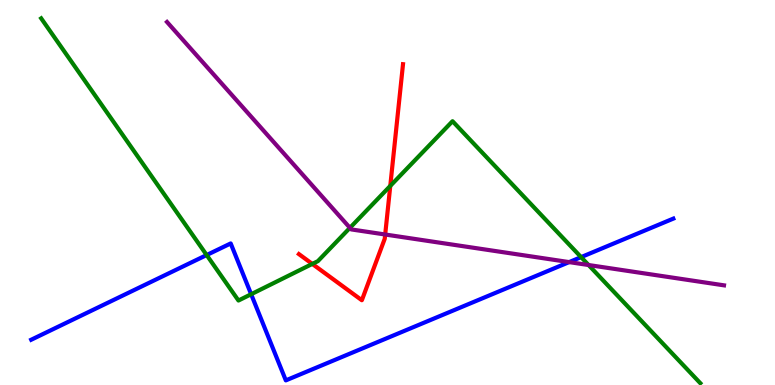[{'lines': ['blue', 'red'], 'intersections': []}, {'lines': ['green', 'red'], 'intersections': [{'x': 4.03, 'y': 3.14}, {'x': 5.04, 'y': 5.17}]}, {'lines': ['purple', 'red'], 'intersections': [{'x': 4.97, 'y': 3.91}]}, {'lines': ['blue', 'green'], 'intersections': [{'x': 2.67, 'y': 3.38}, {'x': 3.24, 'y': 2.36}, {'x': 7.5, 'y': 3.32}]}, {'lines': ['blue', 'purple'], 'intersections': [{'x': 7.34, 'y': 3.19}]}, {'lines': ['green', 'purple'], 'intersections': [{'x': 4.52, 'y': 4.08}, {'x': 7.59, 'y': 3.12}]}]